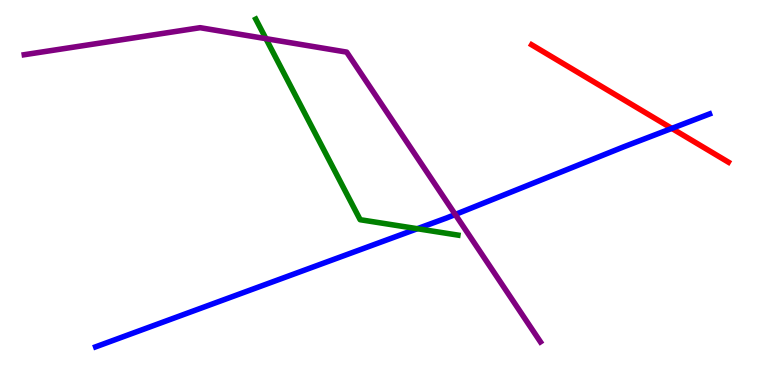[{'lines': ['blue', 'red'], 'intersections': [{'x': 8.67, 'y': 6.66}]}, {'lines': ['green', 'red'], 'intersections': []}, {'lines': ['purple', 'red'], 'intersections': []}, {'lines': ['blue', 'green'], 'intersections': [{'x': 5.38, 'y': 4.06}]}, {'lines': ['blue', 'purple'], 'intersections': [{'x': 5.87, 'y': 4.43}]}, {'lines': ['green', 'purple'], 'intersections': [{'x': 3.43, 'y': 9.0}]}]